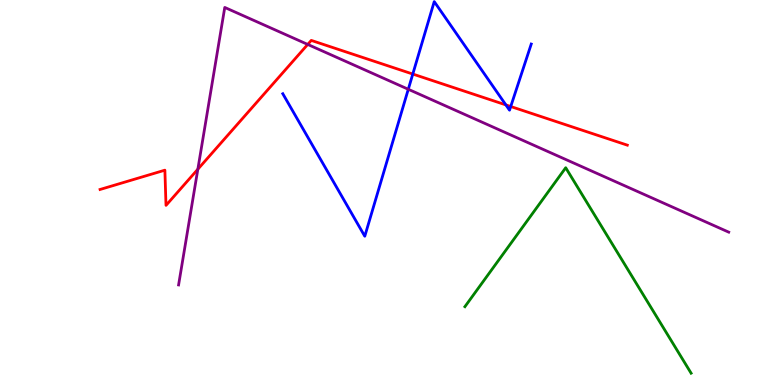[{'lines': ['blue', 'red'], 'intersections': [{'x': 5.33, 'y': 8.08}, {'x': 6.53, 'y': 7.28}, {'x': 6.59, 'y': 7.23}]}, {'lines': ['green', 'red'], 'intersections': []}, {'lines': ['purple', 'red'], 'intersections': [{'x': 2.55, 'y': 5.6}, {'x': 3.97, 'y': 8.85}]}, {'lines': ['blue', 'green'], 'intersections': []}, {'lines': ['blue', 'purple'], 'intersections': [{'x': 5.27, 'y': 7.68}]}, {'lines': ['green', 'purple'], 'intersections': []}]